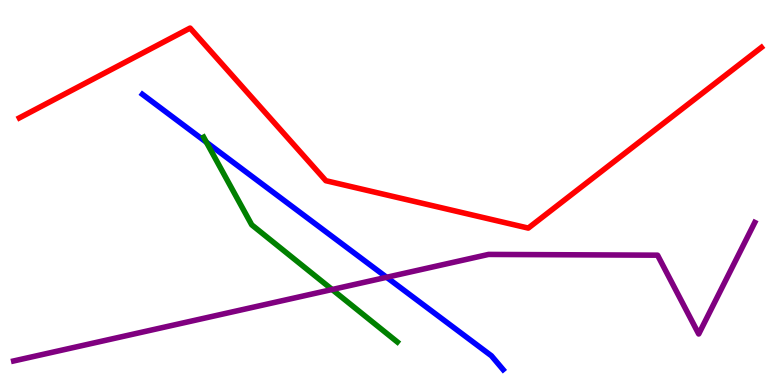[{'lines': ['blue', 'red'], 'intersections': []}, {'lines': ['green', 'red'], 'intersections': []}, {'lines': ['purple', 'red'], 'intersections': []}, {'lines': ['blue', 'green'], 'intersections': [{'x': 2.66, 'y': 6.3}]}, {'lines': ['blue', 'purple'], 'intersections': [{'x': 4.99, 'y': 2.8}]}, {'lines': ['green', 'purple'], 'intersections': [{'x': 4.29, 'y': 2.48}]}]